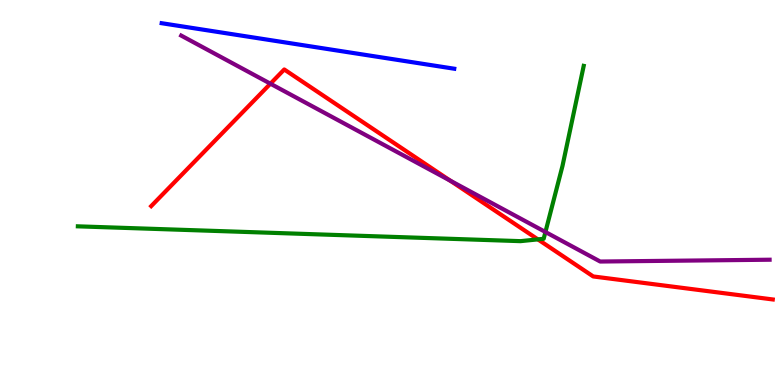[{'lines': ['blue', 'red'], 'intersections': []}, {'lines': ['green', 'red'], 'intersections': [{'x': 6.94, 'y': 3.78}]}, {'lines': ['purple', 'red'], 'intersections': [{'x': 3.49, 'y': 7.83}, {'x': 5.81, 'y': 5.31}]}, {'lines': ['blue', 'green'], 'intersections': []}, {'lines': ['blue', 'purple'], 'intersections': []}, {'lines': ['green', 'purple'], 'intersections': [{'x': 7.04, 'y': 3.97}]}]